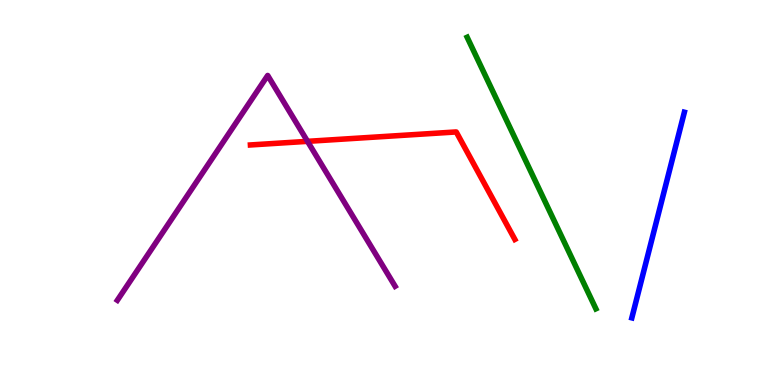[{'lines': ['blue', 'red'], 'intersections': []}, {'lines': ['green', 'red'], 'intersections': []}, {'lines': ['purple', 'red'], 'intersections': [{'x': 3.97, 'y': 6.33}]}, {'lines': ['blue', 'green'], 'intersections': []}, {'lines': ['blue', 'purple'], 'intersections': []}, {'lines': ['green', 'purple'], 'intersections': []}]